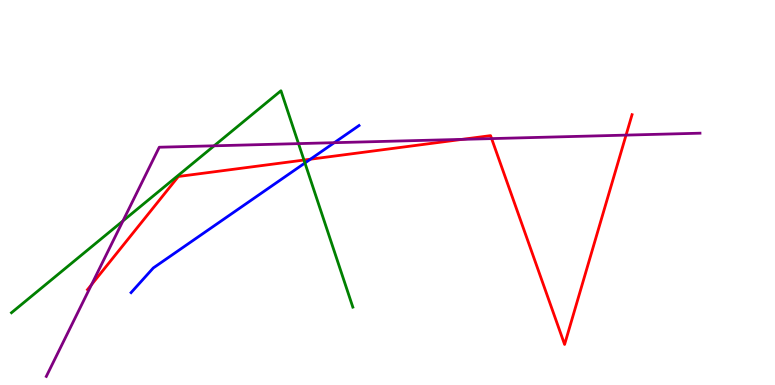[{'lines': ['blue', 'red'], 'intersections': [{'x': 4.01, 'y': 5.86}]}, {'lines': ['green', 'red'], 'intersections': [{'x': 3.92, 'y': 5.84}]}, {'lines': ['purple', 'red'], 'intersections': [{'x': 1.18, 'y': 2.61}, {'x': 5.96, 'y': 6.38}, {'x': 6.34, 'y': 6.4}, {'x': 8.08, 'y': 6.49}]}, {'lines': ['blue', 'green'], 'intersections': [{'x': 3.93, 'y': 5.77}]}, {'lines': ['blue', 'purple'], 'intersections': [{'x': 4.31, 'y': 6.29}]}, {'lines': ['green', 'purple'], 'intersections': [{'x': 1.59, 'y': 4.26}, {'x': 2.76, 'y': 6.21}, {'x': 3.85, 'y': 6.27}]}]